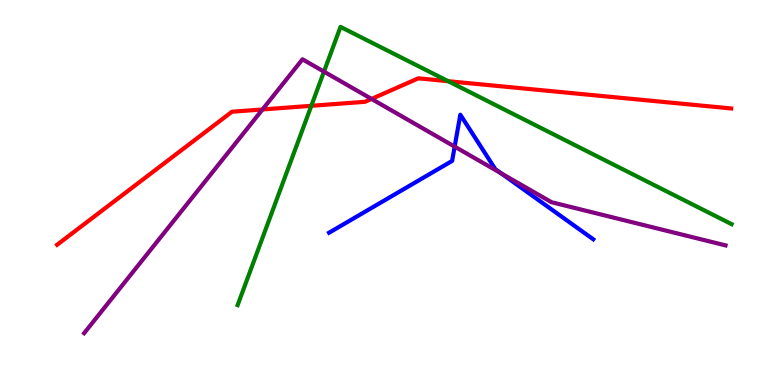[{'lines': ['blue', 'red'], 'intersections': []}, {'lines': ['green', 'red'], 'intersections': [{'x': 4.02, 'y': 7.25}, {'x': 5.78, 'y': 7.89}]}, {'lines': ['purple', 'red'], 'intersections': [{'x': 3.39, 'y': 7.16}, {'x': 4.79, 'y': 7.43}]}, {'lines': ['blue', 'green'], 'intersections': []}, {'lines': ['blue', 'purple'], 'intersections': [{'x': 5.87, 'y': 6.19}, {'x': 6.47, 'y': 5.5}]}, {'lines': ['green', 'purple'], 'intersections': [{'x': 4.18, 'y': 8.14}]}]